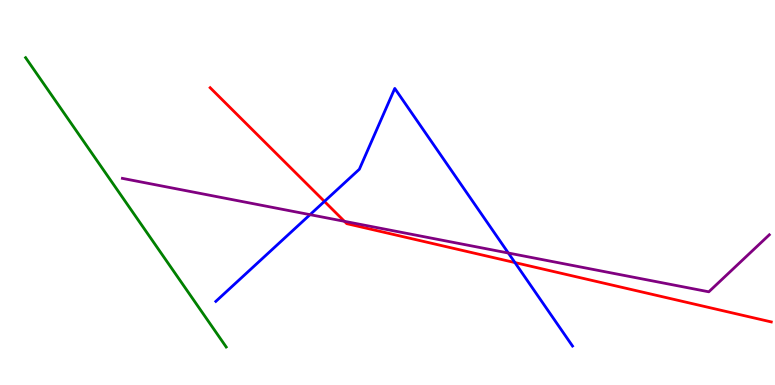[{'lines': ['blue', 'red'], 'intersections': [{'x': 4.19, 'y': 4.77}, {'x': 6.64, 'y': 3.18}]}, {'lines': ['green', 'red'], 'intersections': []}, {'lines': ['purple', 'red'], 'intersections': [{'x': 4.44, 'y': 4.25}]}, {'lines': ['blue', 'green'], 'intersections': []}, {'lines': ['blue', 'purple'], 'intersections': [{'x': 4.0, 'y': 4.42}, {'x': 6.56, 'y': 3.43}]}, {'lines': ['green', 'purple'], 'intersections': []}]